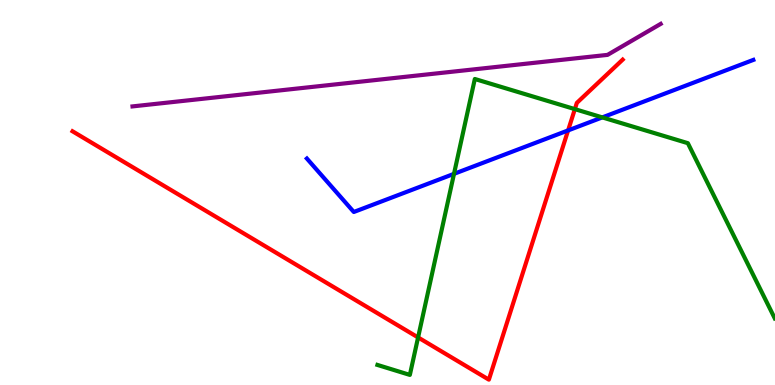[{'lines': ['blue', 'red'], 'intersections': [{'x': 7.33, 'y': 6.61}]}, {'lines': ['green', 'red'], 'intersections': [{'x': 5.39, 'y': 1.24}, {'x': 7.42, 'y': 7.17}]}, {'lines': ['purple', 'red'], 'intersections': []}, {'lines': ['blue', 'green'], 'intersections': [{'x': 5.86, 'y': 5.48}, {'x': 7.77, 'y': 6.95}]}, {'lines': ['blue', 'purple'], 'intersections': []}, {'lines': ['green', 'purple'], 'intersections': []}]